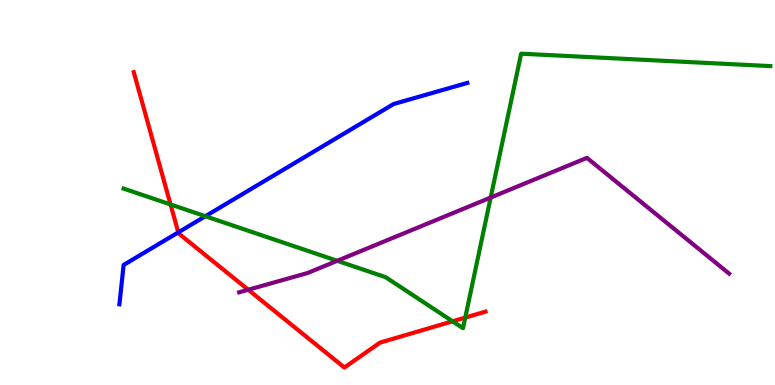[{'lines': ['blue', 'red'], 'intersections': [{'x': 2.3, 'y': 3.96}]}, {'lines': ['green', 'red'], 'intersections': [{'x': 2.2, 'y': 4.69}, {'x': 5.84, 'y': 1.65}, {'x': 6.0, 'y': 1.75}]}, {'lines': ['purple', 'red'], 'intersections': [{'x': 3.2, 'y': 2.47}]}, {'lines': ['blue', 'green'], 'intersections': [{'x': 2.65, 'y': 4.38}]}, {'lines': ['blue', 'purple'], 'intersections': []}, {'lines': ['green', 'purple'], 'intersections': [{'x': 4.35, 'y': 3.23}, {'x': 6.33, 'y': 4.87}]}]